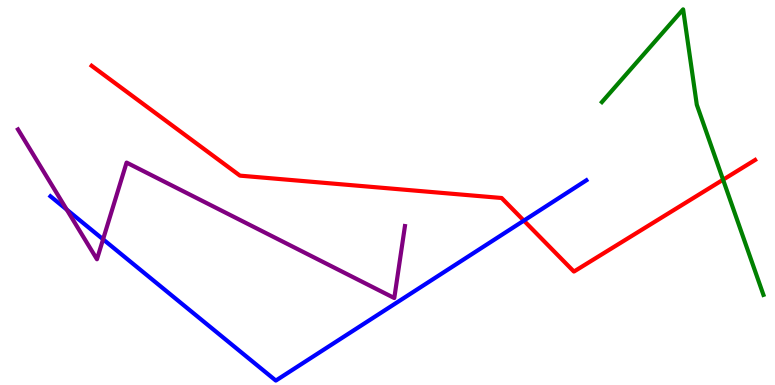[{'lines': ['blue', 'red'], 'intersections': [{'x': 6.76, 'y': 4.27}]}, {'lines': ['green', 'red'], 'intersections': [{'x': 9.33, 'y': 5.33}]}, {'lines': ['purple', 'red'], 'intersections': []}, {'lines': ['blue', 'green'], 'intersections': []}, {'lines': ['blue', 'purple'], 'intersections': [{'x': 0.861, 'y': 4.56}, {'x': 1.33, 'y': 3.78}]}, {'lines': ['green', 'purple'], 'intersections': []}]